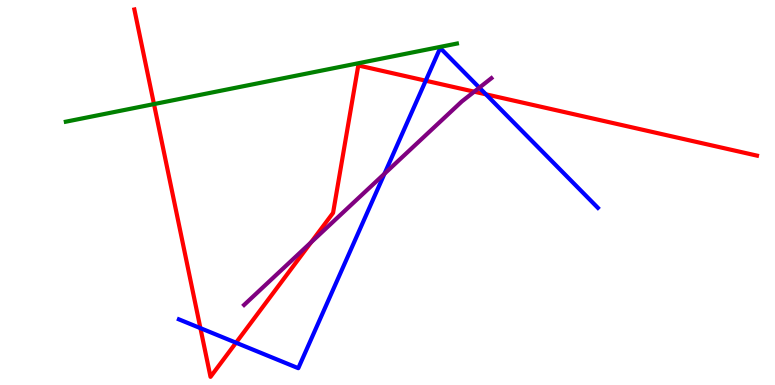[{'lines': ['blue', 'red'], 'intersections': [{'x': 2.59, 'y': 1.48}, {'x': 3.05, 'y': 1.1}, {'x': 5.49, 'y': 7.9}, {'x': 6.27, 'y': 7.55}]}, {'lines': ['green', 'red'], 'intersections': [{'x': 1.99, 'y': 7.3}]}, {'lines': ['purple', 'red'], 'intersections': [{'x': 4.01, 'y': 3.7}, {'x': 6.12, 'y': 7.62}]}, {'lines': ['blue', 'green'], 'intersections': []}, {'lines': ['blue', 'purple'], 'intersections': [{'x': 4.96, 'y': 5.49}, {'x': 6.19, 'y': 7.72}]}, {'lines': ['green', 'purple'], 'intersections': []}]